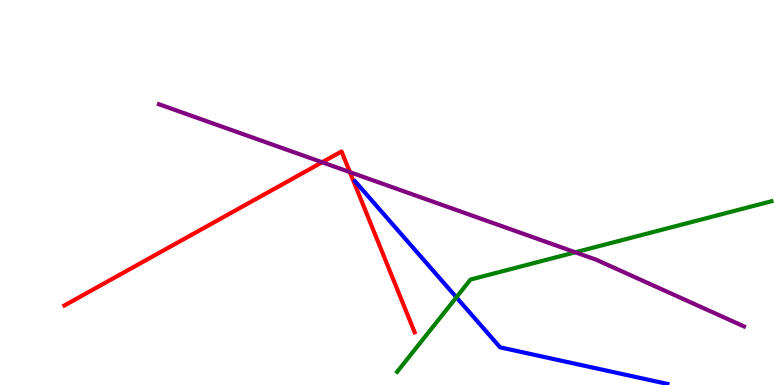[{'lines': ['blue', 'red'], 'intersections': []}, {'lines': ['green', 'red'], 'intersections': []}, {'lines': ['purple', 'red'], 'intersections': [{'x': 4.16, 'y': 5.79}, {'x': 4.51, 'y': 5.53}]}, {'lines': ['blue', 'green'], 'intersections': [{'x': 5.89, 'y': 2.28}]}, {'lines': ['blue', 'purple'], 'intersections': []}, {'lines': ['green', 'purple'], 'intersections': [{'x': 7.42, 'y': 3.45}]}]